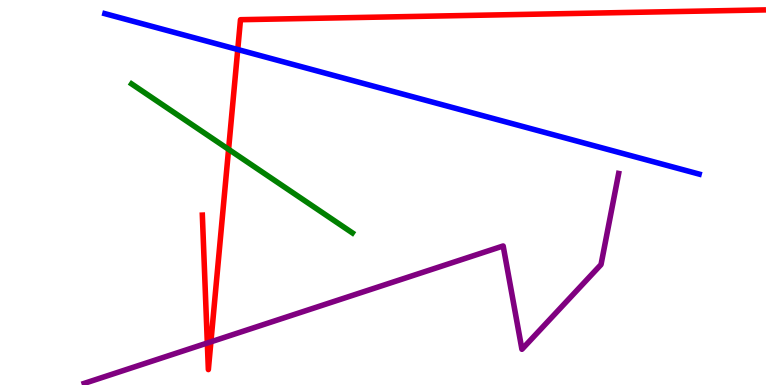[{'lines': ['blue', 'red'], 'intersections': [{'x': 3.07, 'y': 8.71}]}, {'lines': ['green', 'red'], 'intersections': [{'x': 2.95, 'y': 6.12}]}, {'lines': ['purple', 'red'], 'intersections': [{'x': 2.68, 'y': 1.09}, {'x': 2.72, 'y': 1.12}]}, {'lines': ['blue', 'green'], 'intersections': []}, {'lines': ['blue', 'purple'], 'intersections': []}, {'lines': ['green', 'purple'], 'intersections': []}]